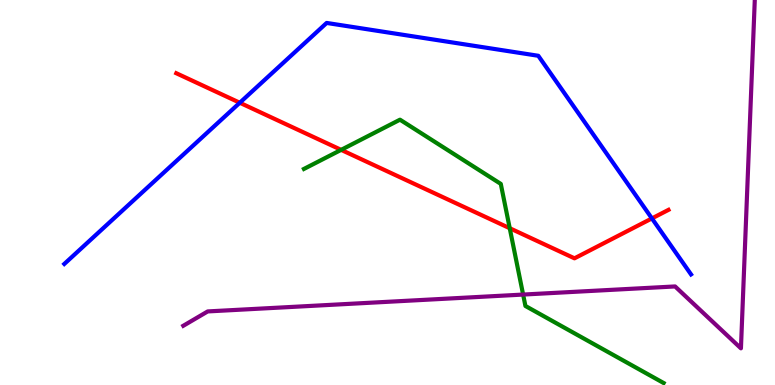[{'lines': ['blue', 'red'], 'intersections': [{'x': 3.09, 'y': 7.33}, {'x': 8.41, 'y': 4.33}]}, {'lines': ['green', 'red'], 'intersections': [{'x': 4.4, 'y': 6.11}, {'x': 6.58, 'y': 4.07}]}, {'lines': ['purple', 'red'], 'intersections': []}, {'lines': ['blue', 'green'], 'intersections': []}, {'lines': ['blue', 'purple'], 'intersections': []}, {'lines': ['green', 'purple'], 'intersections': [{'x': 6.75, 'y': 2.35}]}]